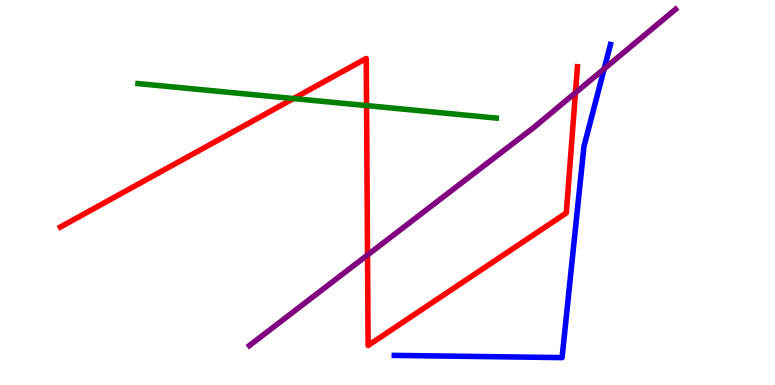[{'lines': ['blue', 'red'], 'intersections': []}, {'lines': ['green', 'red'], 'intersections': [{'x': 3.79, 'y': 7.44}, {'x': 4.73, 'y': 7.26}]}, {'lines': ['purple', 'red'], 'intersections': [{'x': 4.74, 'y': 3.38}, {'x': 7.43, 'y': 7.59}]}, {'lines': ['blue', 'green'], 'intersections': []}, {'lines': ['blue', 'purple'], 'intersections': [{'x': 7.8, 'y': 8.21}]}, {'lines': ['green', 'purple'], 'intersections': []}]